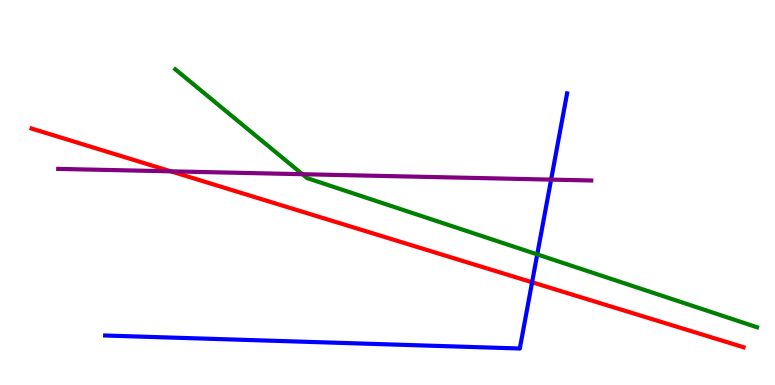[{'lines': ['blue', 'red'], 'intersections': [{'x': 6.87, 'y': 2.67}]}, {'lines': ['green', 'red'], 'intersections': []}, {'lines': ['purple', 'red'], 'intersections': [{'x': 2.21, 'y': 5.55}]}, {'lines': ['blue', 'green'], 'intersections': [{'x': 6.93, 'y': 3.39}]}, {'lines': ['blue', 'purple'], 'intersections': [{'x': 7.11, 'y': 5.33}]}, {'lines': ['green', 'purple'], 'intersections': [{'x': 3.9, 'y': 5.48}]}]